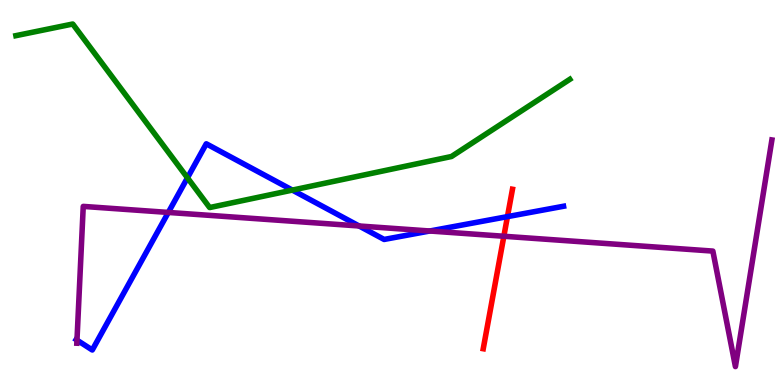[{'lines': ['blue', 'red'], 'intersections': [{'x': 6.55, 'y': 4.37}]}, {'lines': ['green', 'red'], 'intersections': []}, {'lines': ['purple', 'red'], 'intersections': [{'x': 6.5, 'y': 3.86}]}, {'lines': ['blue', 'green'], 'intersections': [{'x': 2.42, 'y': 5.38}, {'x': 3.77, 'y': 5.06}]}, {'lines': ['blue', 'purple'], 'intersections': [{'x': 0.993, 'y': 1.17}, {'x': 2.17, 'y': 4.48}, {'x': 4.63, 'y': 4.13}, {'x': 5.55, 'y': 4.0}]}, {'lines': ['green', 'purple'], 'intersections': []}]